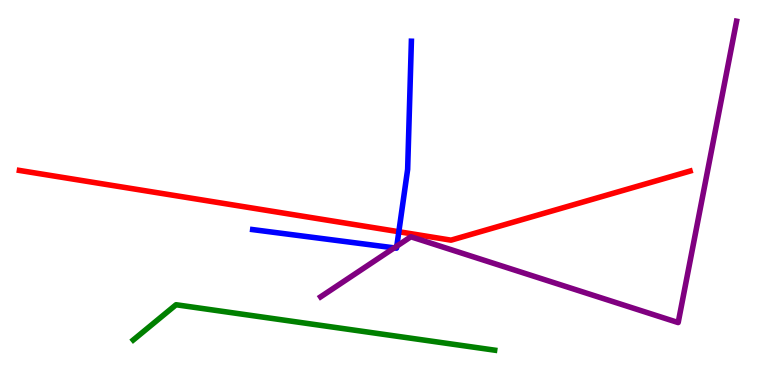[{'lines': ['blue', 'red'], 'intersections': [{'x': 5.15, 'y': 3.98}]}, {'lines': ['green', 'red'], 'intersections': []}, {'lines': ['purple', 'red'], 'intersections': []}, {'lines': ['blue', 'green'], 'intersections': []}, {'lines': ['blue', 'purple'], 'intersections': [{'x': 5.09, 'y': 3.56}, {'x': 5.12, 'y': 3.61}]}, {'lines': ['green', 'purple'], 'intersections': []}]